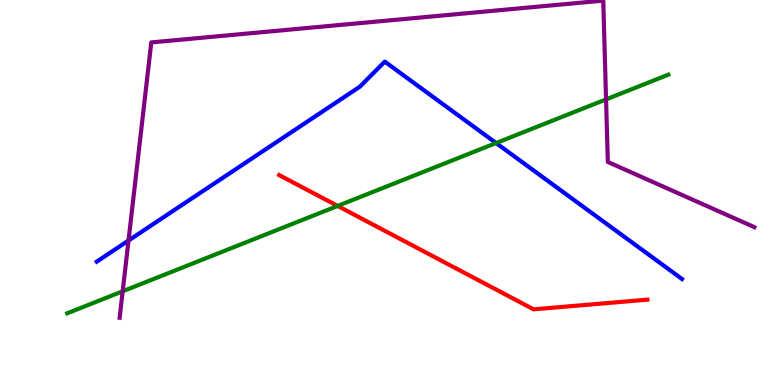[{'lines': ['blue', 'red'], 'intersections': []}, {'lines': ['green', 'red'], 'intersections': [{'x': 4.36, 'y': 4.65}]}, {'lines': ['purple', 'red'], 'intersections': []}, {'lines': ['blue', 'green'], 'intersections': [{'x': 6.4, 'y': 6.28}]}, {'lines': ['blue', 'purple'], 'intersections': [{'x': 1.66, 'y': 3.75}]}, {'lines': ['green', 'purple'], 'intersections': [{'x': 1.58, 'y': 2.43}, {'x': 7.82, 'y': 7.42}]}]